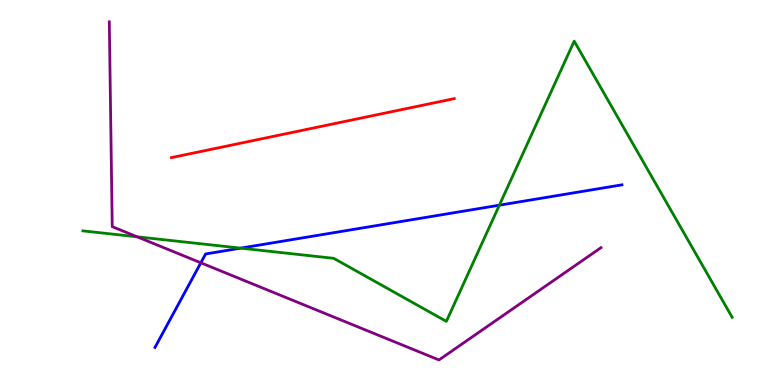[{'lines': ['blue', 'red'], 'intersections': []}, {'lines': ['green', 'red'], 'intersections': []}, {'lines': ['purple', 'red'], 'intersections': []}, {'lines': ['blue', 'green'], 'intersections': [{'x': 3.11, 'y': 3.55}, {'x': 6.44, 'y': 4.67}]}, {'lines': ['blue', 'purple'], 'intersections': [{'x': 2.59, 'y': 3.17}]}, {'lines': ['green', 'purple'], 'intersections': [{'x': 1.77, 'y': 3.85}]}]